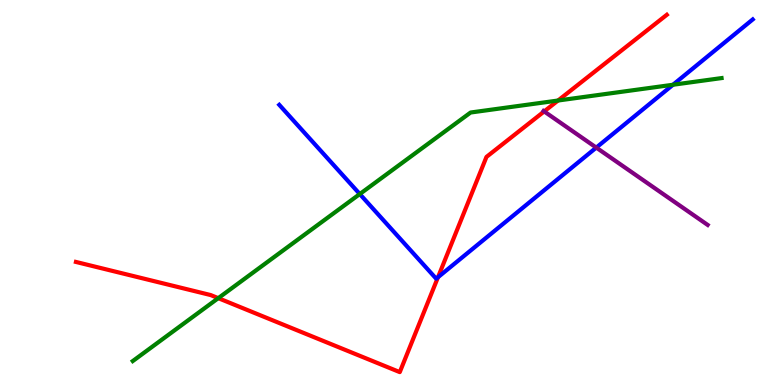[{'lines': ['blue', 'red'], 'intersections': [{'x': 5.65, 'y': 2.8}]}, {'lines': ['green', 'red'], 'intersections': [{'x': 2.82, 'y': 2.26}, {'x': 7.2, 'y': 7.39}]}, {'lines': ['purple', 'red'], 'intersections': [{'x': 7.02, 'y': 7.11}]}, {'lines': ['blue', 'green'], 'intersections': [{'x': 4.64, 'y': 4.96}, {'x': 8.68, 'y': 7.8}]}, {'lines': ['blue', 'purple'], 'intersections': [{'x': 7.69, 'y': 6.17}]}, {'lines': ['green', 'purple'], 'intersections': []}]